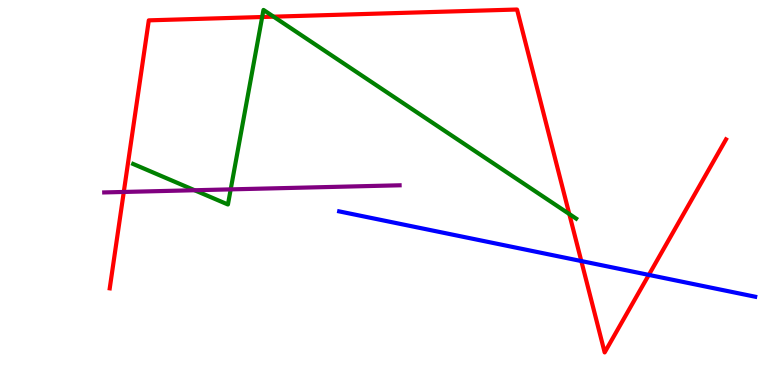[{'lines': ['blue', 'red'], 'intersections': [{'x': 7.5, 'y': 3.22}, {'x': 8.37, 'y': 2.86}]}, {'lines': ['green', 'red'], 'intersections': [{'x': 3.38, 'y': 9.56}, {'x': 3.53, 'y': 9.57}, {'x': 7.35, 'y': 4.44}]}, {'lines': ['purple', 'red'], 'intersections': [{'x': 1.6, 'y': 5.01}]}, {'lines': ['blue', 'green'], 'intersections': []}, {'lines': ['blue', 'purple'], 'intersections': []}, {'lines': ['green', 'purple'], 'intersections': [{'x': 2.51, 'y': 5.06}, {'x': 2.98, 'y': 5.08}]}]